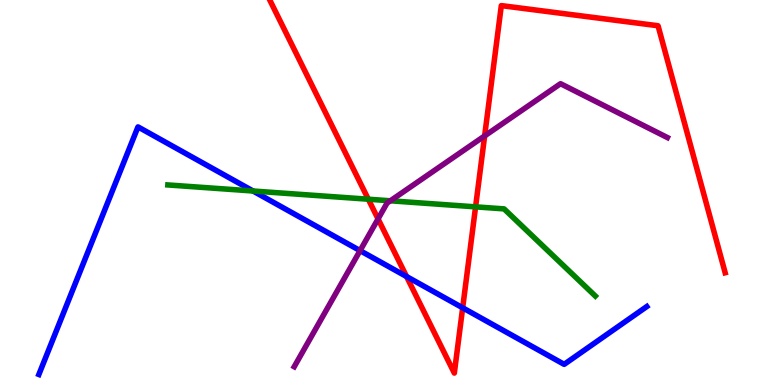[{'lines': ['blue', 'red'], 'intersections': [{'x': 5.25, 'y': 2.82}, {'x': 5.97, 'y': 2.01}]}, {'lines': ['green', 'red'], 'intersections': [{'x': 4.75, 'y': 4.83}, {'x': 6.14, 'y': 4.63}]}, {'lines': ['purple', 'red'], 'intersections': [{'x': 4.88, 'y': 4.31}, {'x': 6.25, 'y': 6.47}]}, {'lines': ['blue', 'green'], 'intersections': [{'x': 3.27, 'y': 5.04}]}, {'lines': ['blue', 'purple'], 'intersections': [{'x': 4.65, 'y': 3.49}]}, {'lines': ['green', 'purple'], 'intersections': [{'x': 5.04, 'y': 4.78}]}]